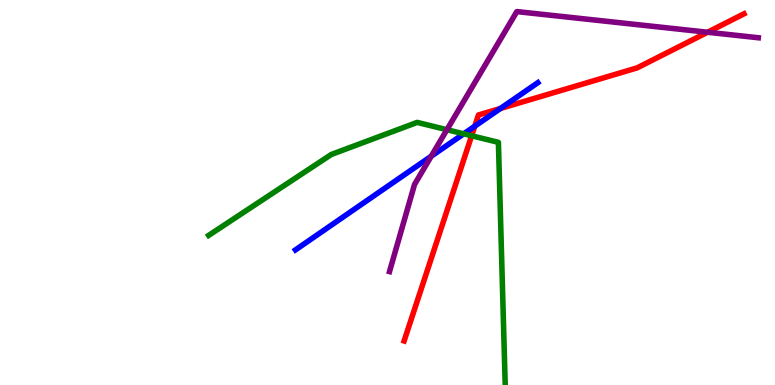[{'lines': ['blue', 'red'], 'intersections': [{'x': 6.13, 'y': 6.72}, {'x': 6.46, 'y': 7.18}]}, {'lines': ['green', 'red'], 'intersections': [{'x': 6.09, 'y': 6.47}]}, {'lines': ['purple', 'red'], 'intersections': [{'x': 9.13, 'y': 9.16}]}, {'lines': ['blue', 'green'], 'intersections': [{'x': 5.98, 'y': 6.52}]}, {'lines': ['blue', 'purple'], 'intersections': [{'x': 5.56, 'y': 5.94}]}, {'lines': ['green', 'purple'], 'intersections': [{'x': 5.77, 'y': 6.63}]}]